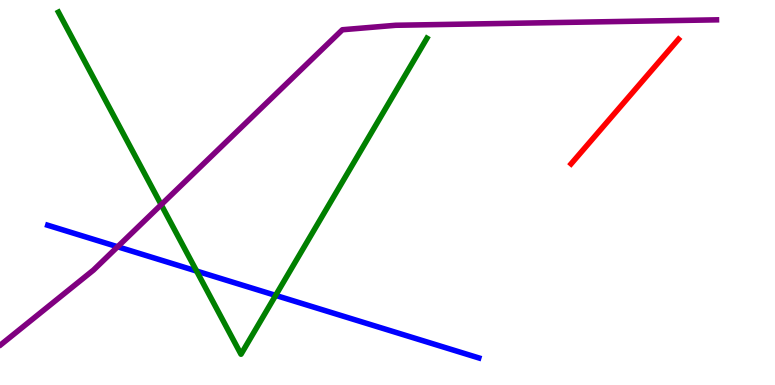[{'lines': ['blue', 'red'], 'intersections': []}, {'lines': ['green', 'red'], 'intersections': []}, {'lines': ['purple', 'red'], 'intersections': []}, {'lines': ['blue', 'green'], 'intersections': [{'x': 2.54, 'y': 2.96}, {'x': 3.56, 'y': 2.33}]}, {'lines': ['blue', 'purple'], 'intersections': [{'x': 1.52, 'y': 3.59}]}, {'lines': ['green', 'purple'], 'intersections': [{'x': 2.08, 'y': 4.68}]}]